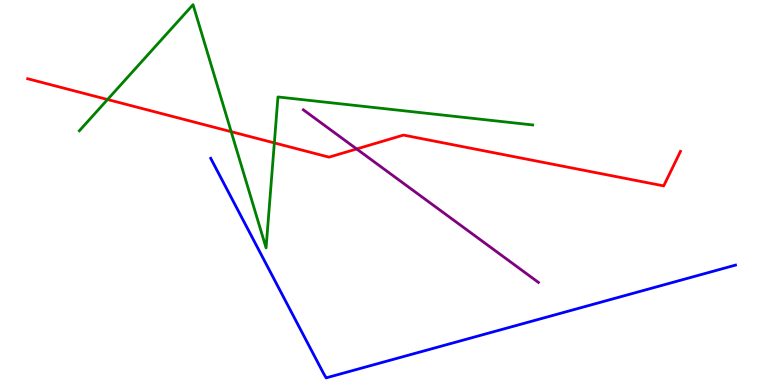[{'lines': ['blue', 'red'], 'intersections': []}, {'lines': ['green', 'red'], 'intersections': [{'x': 1.39, 'y': 7.42}, {'x': 2.98, 'y': 6.58}, {'x': 3.54, 'y': 6.29}]}, {'lines': ['purple', 'red'], 'intersections': [{'x': 4.6, 'y': 6.13}]}, {'lines': ['blue', 'green'], 'intersections': []}, {'lines': ['blue', 'purple'], 'intersections': []}, {'lines': ['green', 'purple'], 'intersections': []}]